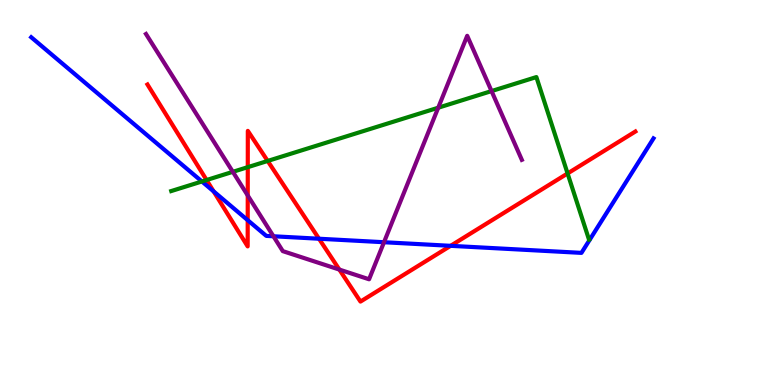[{'lines': ['blue', 'red'], 'intersections': [{'x': 2.76, 'y': 5.03}, {'x': 3.2, 'y': 4.28}, {'x': 4.12, 'y': 3.8}, {'x': 5.81, 'y': 3.62}]}, {'lines': ['green', 'red'], 'intersections': [{'x': 2.67, 'y': 5.32}, {'x': 3.2, 'y': 5.66}, {'x': 3.45, 'y': 5.82}, {'x': 7.32, 'y': 5.49}]}, {'lines': ['purple', 'red'], 'intersections': [{'x': 3.2, 'y': 4.92}, {'x': 4.38, 'y': 3.0}]}, {'lines': ['blue', 'green'], 'intersections': [{'x': 2.61, 'y': 5.29}]}, {'lines': ['blue', 'purple'], 'intersections': [{'x': 3.53, 'y': 3.86}, {'x': 4.95, 'y': 3.71}]}, {'lines': ['green', 'purple'], 'intersections': [{'x': 3.0, 'y': 5.54}, {'x': 5.65, 'y': 7.2}, {'x': 6.34, 'y': 7.63}]}]